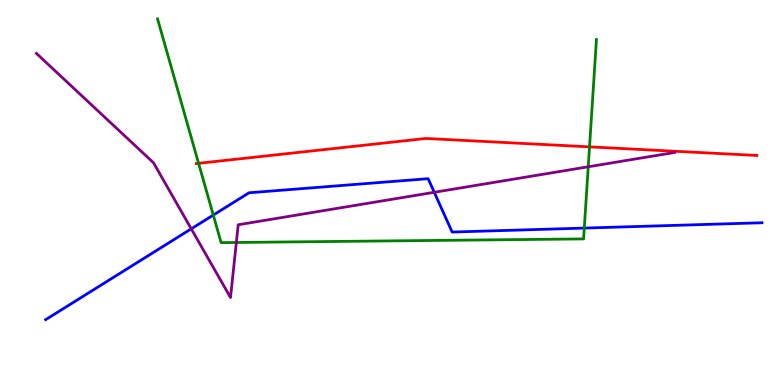[{'lines': ['blue', 'red'], 'intersections': []}, {'lines': ['green', 'red'], 'intersections': [{'x': 2.56, 'y': 5.76}, {'x': 7.61, 'y': 6.19}]}, {'lines': ['purple', 'red'], 'intersections': []}, {'lines': ['blue', 'green'], 'intersections': [{'x': 2.75, 'y': 4.41}, {'x': 7.54, 'y': 4.08}]}, {'lines': ['blue', 'purple'], 'intersections': [{'x': 2.47, 'y': 4.06}, {'x': 5.6, 'y': 5.01}]}, {'lines': ['green', 'purple'], 'intersections': [{'x': 3.05, 'y': 3.7}, {'x': 7.59, 'y': 5.67}]}]